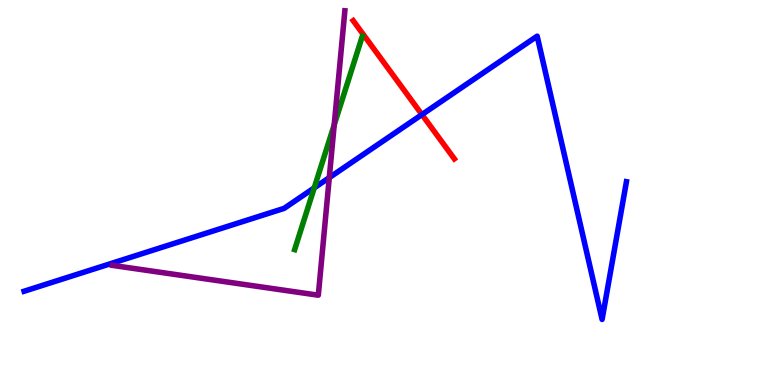[{'lines': ['blue', 'red'], 'intersections': [{'x': 5.44, 'y': 7.02}]}, {'lines': ['green', 'red'], 'intersections': []}, {'lines': ['purple', 'red'], 'intersections': []}, {'lines': ['blue', 'green'], 'intersections': [{'x': 4.05, 'y': 5.12}]}, {'lines': ['blue', 'purple'], 'intersections': [{'x': 4.25, 'y': 5.39}]}, {'lines': ['green', 'purple'], 'intersections': [{'x': 4.31, 'y': 6.76}]}]